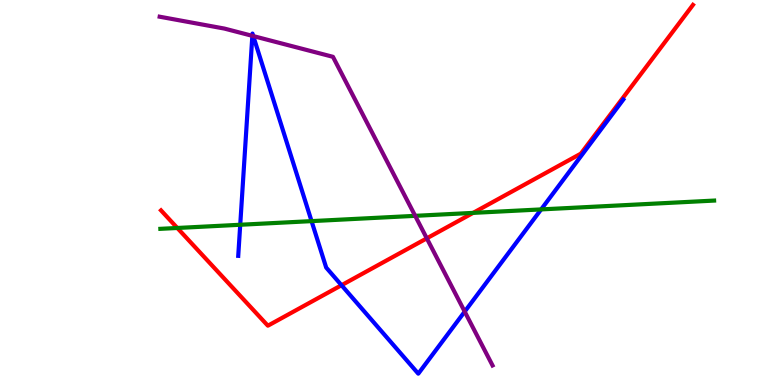[{'lines': ['blue', 'red'], 'intersections': [{'x': 4.41, 'y': 2.59}]}, {'lines': ['green', 'red'], 'intersections': [{'x': 2.29, 'y': 4.08}, {'x': 6.1, 'y': 4.47}]}, {'lines': ['purple', 'red'], 'intersections': [{'x': 5.51, 'y': 3.81}]}, {'lines': ['blue', 'green'], 'intersections': [{'x': 3.1, 'y': 4.16}, {'x': 4.02, 'y': 4.26}, {'x': 6.98, 'y': 4.56}]}, {'lines': ['blue', 'purple'], 'intersections': [{'x': 3.26, 'y': 9.07}, {'x': 3.27, 'y': 9.06}, {'x': 6.0, 'y': 1.91}]}, {'lines': ['green', 'purple'], 'intersections': [{'x': 5.36, 'y': 4.39}]}]